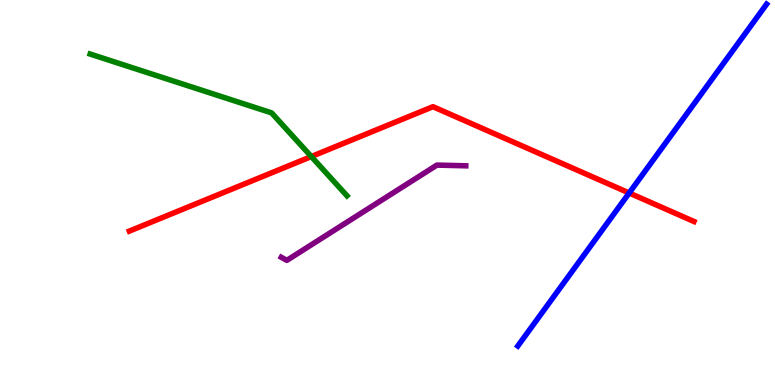[{'lines': ['blue', 'red'], 'intersections': [{'x': 8.12, 'y': 4.99}]}, {'lines': ['green', 'red'], 'intersections': [{'x': 4.02, 'y': 5.93}]}, {'lines': ['purple', 'red'], 'intersections': []}, {'lines': ['blue', 'green'], 'intersections': []}, {'lines': ['blue', 'purple'], 'intersections': []}, {'lines': ['green', 'purple'], 'intersections': []}]